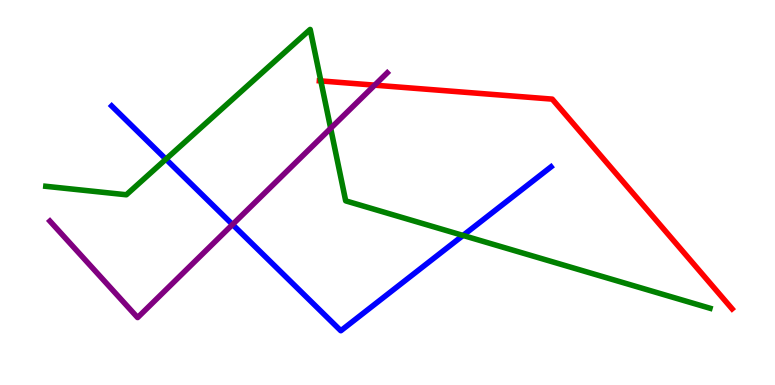[{'lines': ['blue', 'red'], 'intersections': []}, {'lines': ['green', 'red'], 'intersections': [{'x': 4.14, 'y': 7.9}]}, {'lines': ['purple', 'red'], 'intersections': [{'x': 4.83, 'y': 7.79}]}, {'lines': ['blue', 'green'], 'intersections': [{'x': 2.14, 'y': 5.87}, {'x': 5.97, 'y': 3.88}]}, {'lines': ['blue', 'purple'], 'intersections': [{'x': 3.0, 'y': 4.17}]}, {'lines': ['green', 'purple'], 'intersections': [{'x': 4.27, 'y': 6.67}]}]